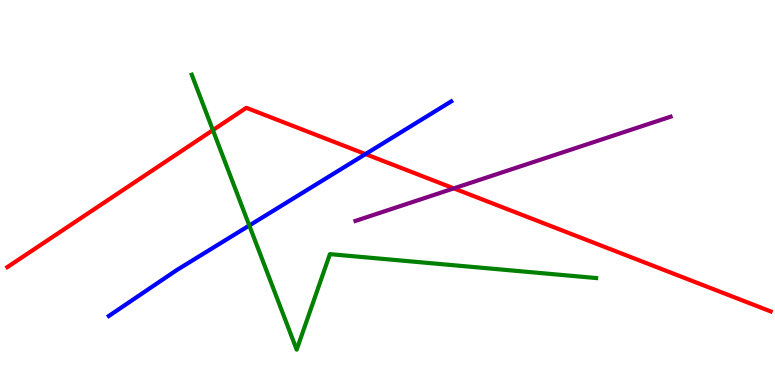[{'lines': ['blue', 'red'], 'intersections': [{'x': 4.72, 'y': 6.0}]}, {'lines': ['green', 'red'], 'intersections': [{'x': 2.75, 'y': 6.62}]}, {'lines': ['purple', 'red'], 'intersections': [{'x': 5.86, 'y': 5.11}]}, {'lines': ['blue', 'green'], 'intersections': [{'x': 3.22, 'y': 4.14}]}, {'lines': ['blue', 'purple'], 'intersections': []}, {'lines': ['green', 'purple'], 'intersections': []}]